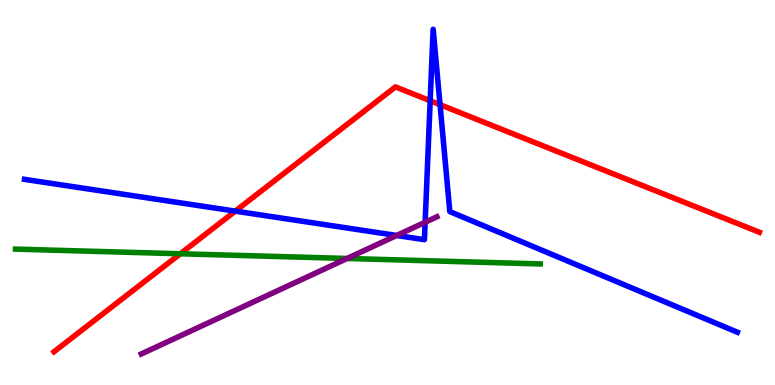[{'lines': ['blue', 'red'], 'intersections': [{'x': 3.04, 'y': 4.52}, {'x': 5.55, 'y': 7.38}, {'x': 5.68, 'y': 7.28}]}, {'lines': ['green', 'red'], 'intersections': [{'x': 2.33, 'y': 3.41}]}, {'lines': ['purple', 'red'], 'intersections': []}, {'lines': ['blue', 'green'], 'intersections': []}, {'lines': ['blue', 'purple'], 'intersections': [{'x': 5.12, 'y': 3.88}, {'x': 5.49, 'y': 4.23}]}, {'lines': ['green', 'purple'], 'intersections': [{'x': 4.48, 'y': 3.29}]}]